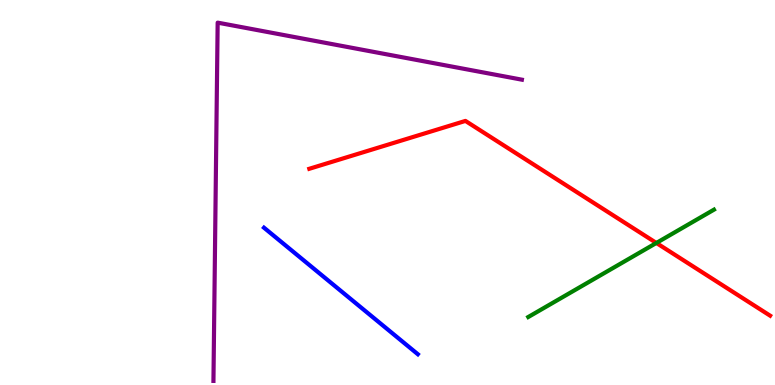[{'lines': ['blue', 'red'], 'intersections': []}, {'lines': ['green', 'red'], 'intersections': [{'x': 8.47, 'y': 3.69}]}, {'lines': ['purple', 'red'], 'intersections': []}, {'lines': ['blue', 'green'], 'intersections': []}, {'lines': ['blue', 'purple'], 'intersections': []}, {'lines': ['green', 'purple'], 'intersections': []}]